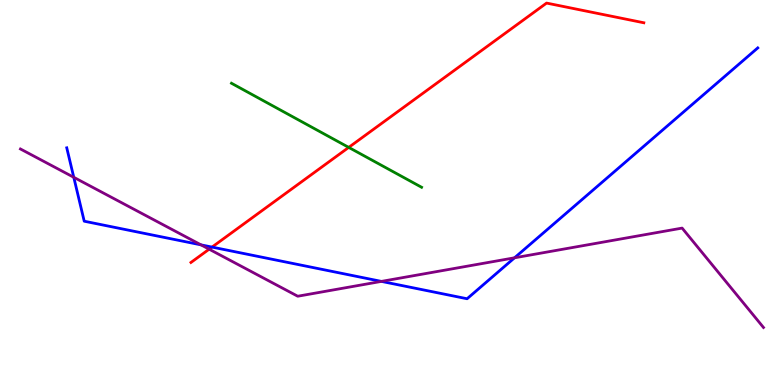[{'lines': ['blue', 'red'], 'intersections': [{'x': 2.74, 'y': 3.58}]}, {'lines': ['green', 'red'], 'intersections': [{'x': 4.5, 'y': 6.17}]}, {'lines': ['purple', 'red'], 'intersections': [{'x': 2.7, 'y': 3.53}]}, {'lines': ['blue', 'green'], 'intersections': []}, {'lines': ['blue', 'purple'], 'intersections': [{'x': 0.952, 'y': 5.39}, {'x': 2.59, 'y': 3.64}, {'x': 4.92, 'y': 2.69}, {'x': 6.64, 'y': 3.3}]}, {'lines': ['green', 'purple'], 'intersections': []}]